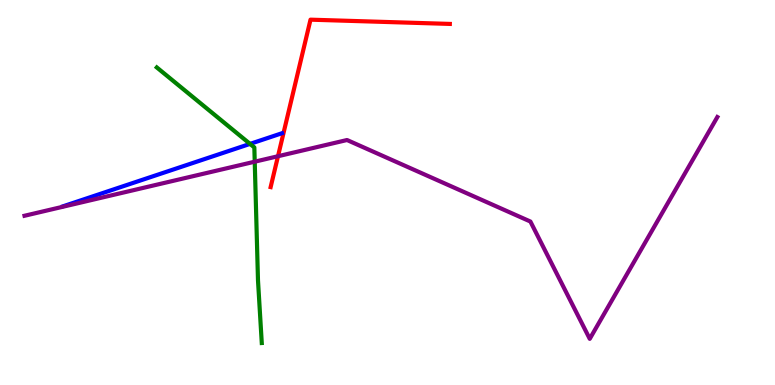[{'lines': ['blue', 'red'], 'intersections': []}, {'lines': ['green', 'red'], 'intersections': []}, {'lines': ['purple', 'red'], 'intersections': [{'x': 3.59, 'y': 5.94}]}, {'lines': ['blue', 'green'], 'intersections': [{'x': 3.23, 'y': 6.26}]}, {'lines': ['blue', 'purple'], 'intersections': []}, {'lines': ['green', 'purple'], 'intersections': [{'x': 3.29, 'y': 5.8}]}]